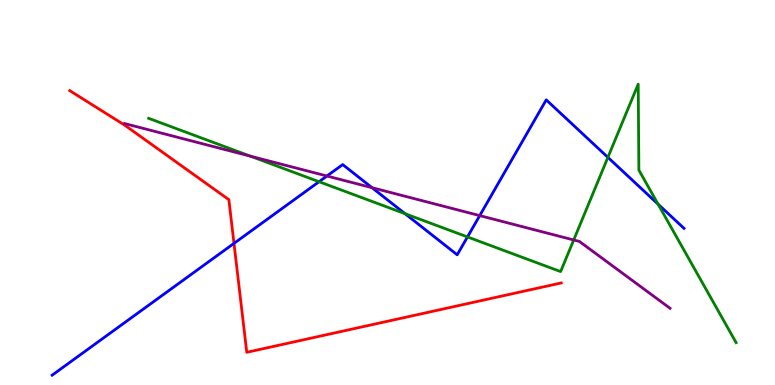[{'lines': ['blue', 'red'], 'intersections': [{'x': 3.02, 'y': 3.68}]}, {'lines': ['green', 'red'], 'intersections': []}, {'lines': ['purple', 'red'], 'intersections': []}, {'lines': ['blue', 'green'], 'intersections': [{'x': 4.12, 'y': 5.28}, {'x': 5.23, 'y': 4.45}, {'x': 6.03, 'y': 3.85}, {'x': 7.84, 'y': 5.91}, {'x': 8.49, 'y': 4.7}]}, {'lines': ['blue', 'purple'], 'intersections': [{'x': 4.22, 'y': 5.43}, {'x': 4.8, 'y': 5.12}, {'x': 6.19, 'y': 4.4}]}, {'lines': ['green', 'purple'], 'intersections': [{'x': 3.23, 'y': 5.94}, {'x': 7.4, 'y': 3.77}]}]